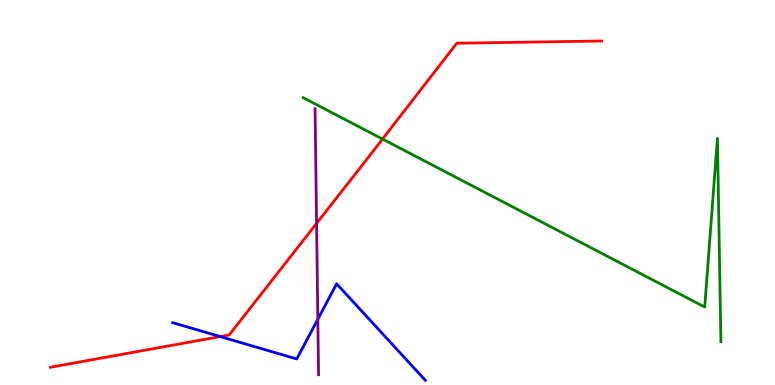[{'lines': ['blue', 'red'], 'intersections': [{'x': 2.84, 'y': 1.26}]}, {'lines': ['green', 'red'], 'intersections': [{'x': 4.94, 'y': 6.39}]}, {'lines': ['purple', 'red'], 'intersections': [{'x': 4.08, 'y': 4.2}]}, {'lines': ['blue', 'green'], 'intersections': []}, {'lines': ['blue', 'purple'], 'intersections': [{'x': 4.1, 'y': 1.71}]}, {'lines': ['green', 'purple'], 'intersections': []}]